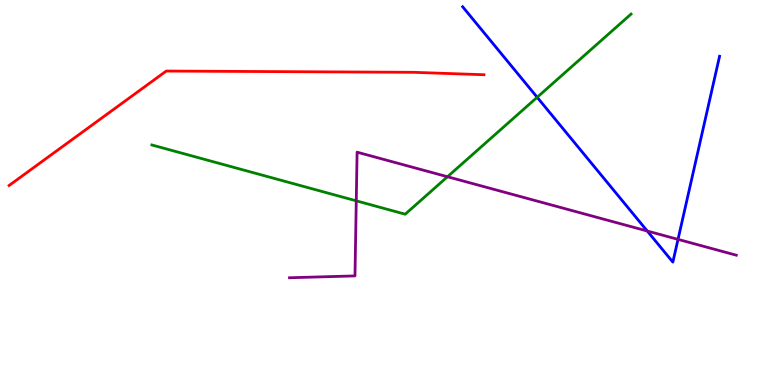[{'lines': ['blue', 'red'], 'intersections': []}, {'lines': ['green', 'red'], 'intersections': []}, {'lines': ['purple', 'red'], 'intersections': []}, {'lines': ['blue', 'green'], 'intersections': [{'x': 6.93, 'y': 7.47}]}, {'lines': ['blue', 'purple'], 'intersections': [{'x': 8.35, 'y': 4.0}, {'x': 8.75, 'y': 3.78}]}, {'lines': ['green', 'purple'], 'intersections': [{'x': 4.6, 'y': 4.78}, {'x': 5.77, 'y': 5.41}]}]